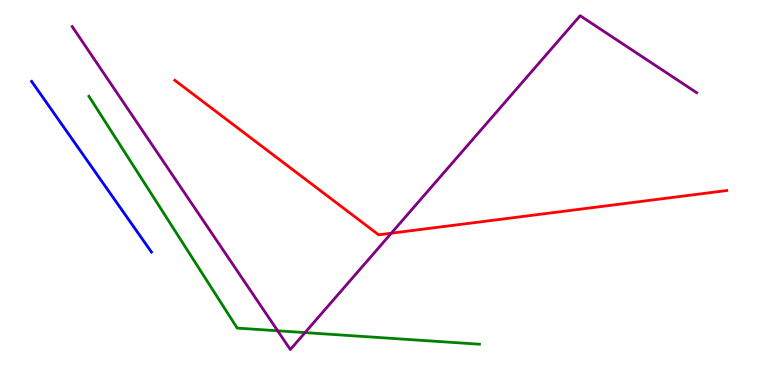[{'lines': ['blue', 'red'], 'intersections': []}, {'lines': ['green', 'red'], 'intersections': []}, {'lines': ['purple', 'red'], 'intersections': [{'x': 5.05, 'y': 3.94}]}, {'lines': ['blue', 'green'], 'intersections': []}, {'lines': ['blue', 'purple'], 'intersections': []}, {'lines': ['green', 'purple'], 'intersections': [{'x': 3.58, 'y': 1.41}, {'x': 3.94, 'y': 1.36}]}]